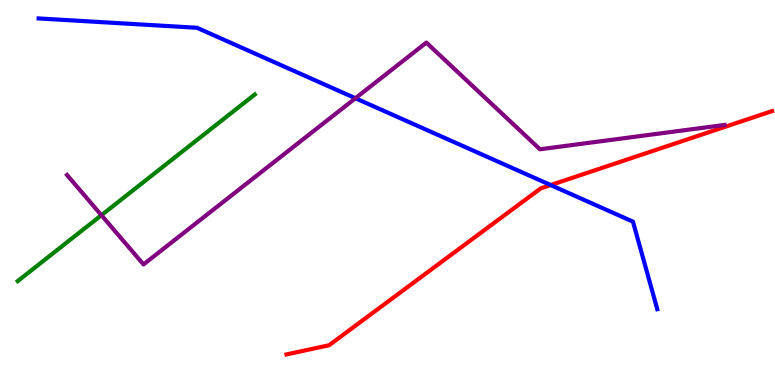[{'lines': ['blue', 'red'], 'intersections': [{'x': 7.11, 'y': 5.19}]}, {'lines': ['green', 'red'], 'intersections': []}, {'lines': ['purple', 'red'], 'intersections': []}, {'lines': ['blue', 'green'], 'intersections': []}, {'lines': ['blue', 'purple'], 'intersections': [{'x': 4.59, 'y': 7.45}]}, {'lines': ['green', 'purple'], 'intersections': [{'x': 1.31, 'y': 4.41}]}]